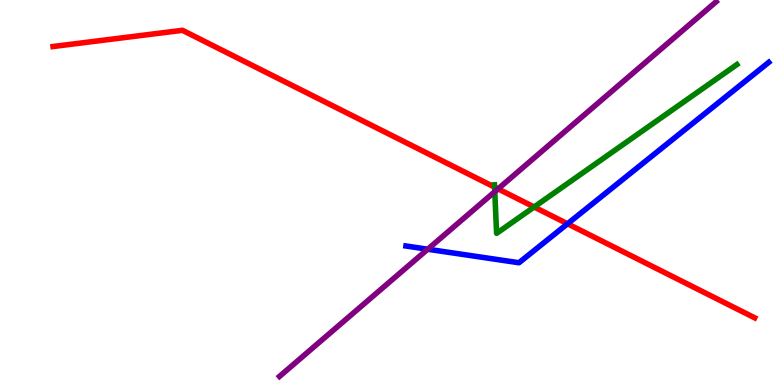[{'lines': ['blue', 'red'], 'intersections': [{'x': 7.32, 'y': 4.19}]}, {'lines': ['green', 'red'], 'intersections': [{'x': 6.38, 'y': 5.14}, {'x': 6.89, 'y': 4.62}]}, {'lines': ['purple', 'red'], 'intersections': [{'x': 6.43, 'y': 5.09}]}, {'lines': ['blue', 'green'], 'intersections': []}, {'lines': ['blue', 'purple'], 'intersections': [{'x': 5.52, 'y': 3.53}]}, {'lines': ['green', 'purple'], 'intersections': [{'x': 6.38, 'y': 5.02}]}]